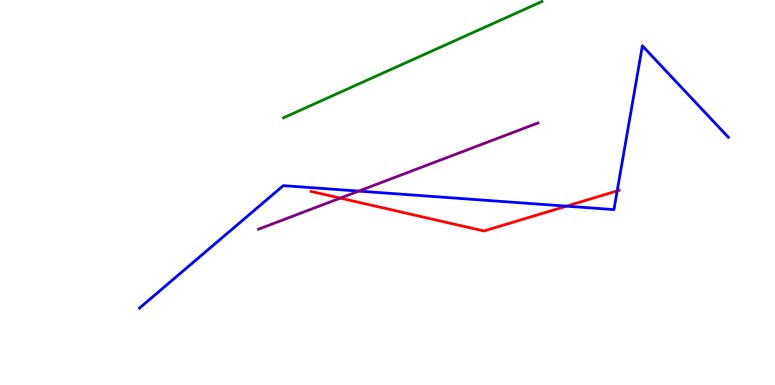[{'lines': ['blue', 'red'], 'intersections': [{'x': 7.31, 'y': 4.65}, {'x': 7.96, 'y': 5.04}]}, {'lines': ['green', 'red'], 'intersections': []}, {'lines': ['purple', 'red'], 'intersections': [{'x': 4.39, 'y': 4.85}]}, {'lines': ['blue', 'green'], 'intersections': []}, {'lines': ['blue', 'purple'], 'intersections': [{'x': 4.63, 'y': 5.04}]}, {'lines': ['green', 'purple'], 'intersections': []}]